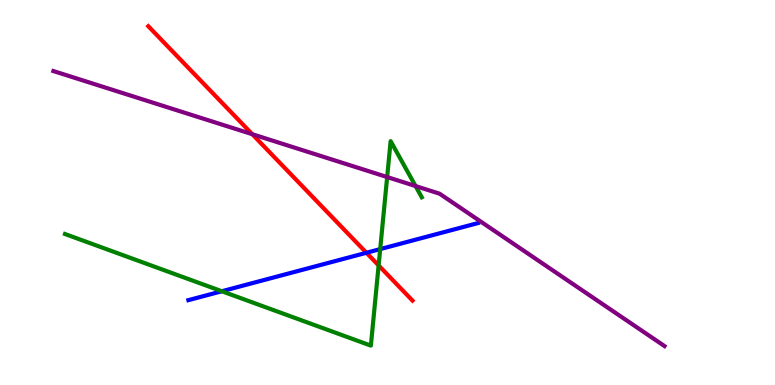[{'lines': ['blue', 'red'], 'intersections': [{'x': 4.73, 'y': 3.43}]}, {'lines': ['green', 'red'], 'intersections': [{'x': 4.89, 'y': 3.11}]}, {'lines': ['purple', 'red'], 'intersections': [{'x': 3.26, 'y': 6.51}]}, {'lines': ['blue', 'green'], 'intersections': [{'x': 2.86, 'y': 2.44}, {'x': 4.91, 'y': 3.53}]}, {'lines': ['blue', 'purple'], 'intersections': []}, {'lines': ['green', 'purple'], 'intersections': [{'x': 5.0, 'y': 5.4}, {'x': 5.36, 'y': 5.17}]}]